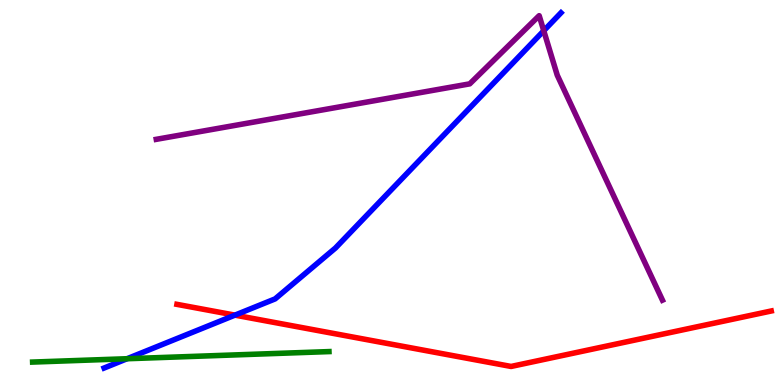[{'lines': ['blue', 'red'], 'intersections': [{'x': 3.03, 'y': 1.81}]}, {'lines': ['green', 'red'], 'intersections': []}, {'lines': ['purple', 'red'], 'intersections': []}, {'lines': ['blue', 'green'], 'intersections': [{'x': 1.64, 'y': 0.682}]}, {'lines': ['blue', 'purple'], 'intersections': [{'x': 7.02, 'y': 9.2}]}, {'lines': ['green', 'purple'], 'intersections': []}]